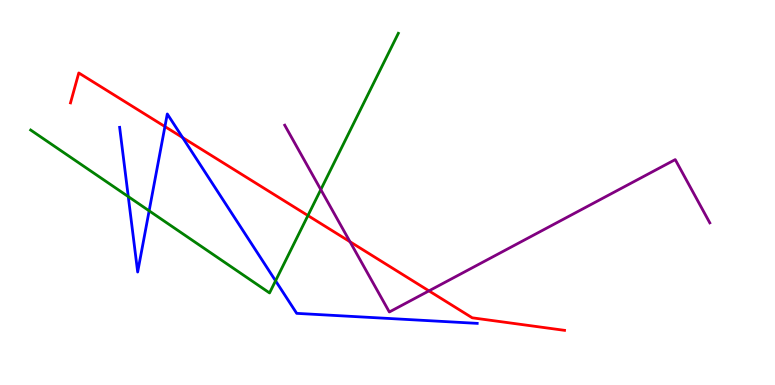[{'lines': ['blue', 'red'], 'intersections': [{'x': 2.13, 'y': 6.71}, {'x': 2.36, 'y': 6.43}]}, {'lines': ['green', 'red'], 'intersections': [{'x': 3.97, 'y': 4.4}]}, {'lines': ['purple', 'red'], 'intersections': [{'x': 4.52, 'y': 3.72}, {'x': 5.53, 'y': 2.44}]}, {'lines': ['blue', 'green'], 'intersections': [{'x': 1.66, 'y': 4.89}, {'x': 1.92, 'y': 4.52}, {'x': 3.56, 'y': 2.71}]}, {'lines': ['blue', 'purple'], 'intersections': []}, {'lines': ['green', 'purple'], 'intersections': [{'x': 4.14, 'y': 5.08}]}]